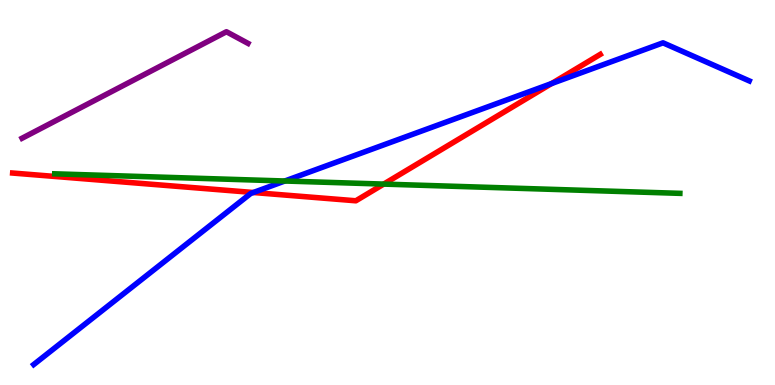[{'lines': ['blue', 'red'], 'intersections': [{'x': 3.27, 'y': 5.0}, {'x': 7.12, 'y': 7.83}]}, {'lines': ['green', 'red'], 'intersections': [{'x': 4.95, 'y': 5.22}]}, {'lines': ['purple', 'red'], 'intersections': []}, {'lines': ['blue', 'green'], 'intersections': [{'x': 3.68, 'y': 5.3}]}, {'lines': ['blue', 'purple'], 'intersections': []}, {'lines': ['green', 'purple'], 'intersections': []}]